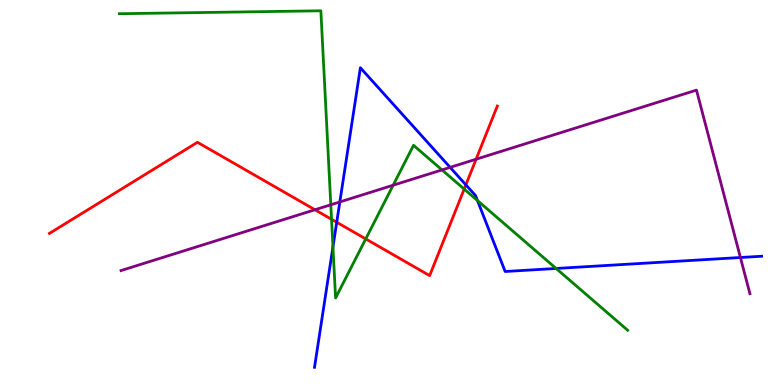[{'lines': ['blue', 'red'], 'intersections': [{'x': 4.34, 'y': 4.23}, {'x': 6.01, 'y': 5.2}]}, {'lines': ['green', 'red'], 'intersections': [{'x': 4.28, 'y': 4.3}, {'x': 4.72, 'y': 3.79}, {'x': 5.99, 'y': 5.09}]}, {'lines': ['purple', 'red'], 'intersections': [{'x': 4.06, 'y': 4.55}, {'x': 6.14, 'y': 5.86}]}, {'lines': ['blue', 'green'], 'intersections': [{'x': 4.3, 'y': 3.59}, {'x': 6.16, 'y': 4.79}, {'x': 7.18, 'y': 3.03}]}, {'lines': ['blue', 'purple'], 'intersections': [{'x': 4.38, 'y': 4.75}, {'x': 5.81, 'y': 5.65}, {'x': 9.55, 'y': 3.31}]}, {'lines': ['green', 'purple'], 'intersections': [{'x': 4.27, 'y': 4.68}, {'x': 5.07, 'y': 5.19}, {'x': 5.7, 'y': 5.59}]}]